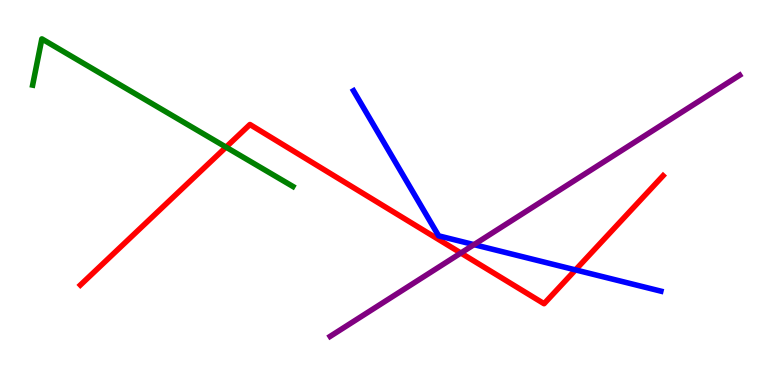[{'lines': ['blue', 'red'], 'intersections': [{'x': 7.43, 'y': 2.99}]}, {'lines': ['green', 'red'], 'intersections': [{'x': 2.92, 'y': 6.18}]}, {'lines': ['purple', 'red'], 'intersections': [{'x': 5.95, 'y': 3.43}]}, {'lines': ['blue', 'green'], 'intersections': []}, {'lines': ['blue', 'purple'], 'intersections': [{'x': 6.12, 'y': 3.65}]}, {'lines': ['green', 'purple'], 'intersections': []}]